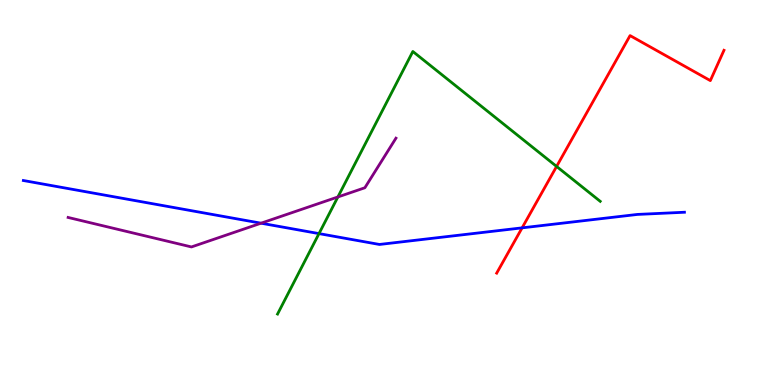[{'lines': ['blue', 'red'], 'intersections': [{'x': 6.74, 'y': 4.08}]}, {'lines': ['green', 'red'], 'intersections': [{'x': 7.18, 'y': 5.68}]}, {'lines': ['purple', 'red'], 'intersections': []}, {'lines': ['blue', 'green'], 'intersections': [{'x': 4.12, 'y': 3.93}]}, {'lines': ['blue', 'purple'], 'intersections': [{'x': 3.37, 'y': 4.2}]}, {'lines': ['green', 'purple'], 'intersections': [{'x': 4.36, 'y': 4.88}]}]